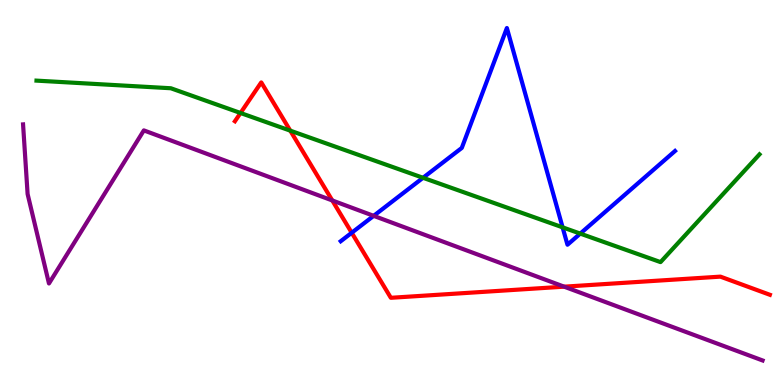[{'lines': ['blue', 'red'], 'intersections': [{'x': 4.54, 'y': 3.95}]}, {'lines': ['green', 'red'], 'intersections': [{'x': 3.1, 'y': 7.07}, {'x': 3.75, 'y': 6.61}]}, {'lines': ['purple', 'red'], 'intersections': [{'x': 4.29, 'y': 4.79}, {'x': 7.28, 'y': 2.55}]}, {'lines': ['blue', 'green'], 'intersections': [{'x': 5.46, 'y': 5.38}, {'x': 7.26, 'y': 4.1}, {'x': 7.49, 'y': 3.93}]}, {'lines': ['blue', 'purple'], 'intersections': [{'x': 4.82, 'y': 4.39}]}, {'lines': ['green', 'purple'], 'intersections': []}]